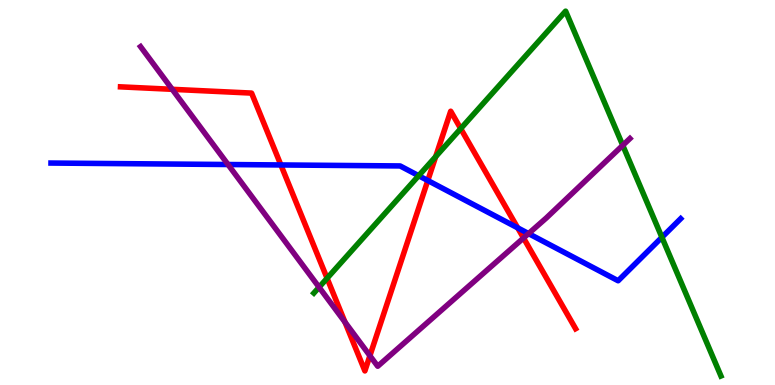[{'lines': ['blue', 'red'], 'intersections': [{'x': 3.62, 'y': 5.72}, {'x': 5.52, 'y': 5.31}, {'x': 6.68, 'y': 4.08}]}, {'lines': ['green', 'red'], 'intersections': [{'x': 4.22, 'y': 2.77}, {'x': 5.62, 'y': 5.93}, {'x': 5.94, 'y': 6.66}]}, {'lines': ['purple', 'red'], 'intersections': [{'x': 2.22, 'y': 7.68}, {'x': 4.45, 'y': 1.63}, {'x': 4.77, 'y': 0.76}, {'x': 6.76, 'y': 3.82}]}, {'lines': ['blue', 'green'], 'intersections': [{'x': 5.4, 'y': 5.44}, {'x': 8.54, 'y': 3.84}]}, {'lines': ['blue', 'purple'], 'intersections': [{'x': 2.94, 'y': 5.73}, {'x': 6.82, 'y': 3.93}]}, {'lines': ['green', 'purple'], 'intersections': [{'x': 4.12, 'y': 2.54}, {'x': 8.04, 'y': 6.22}]}]